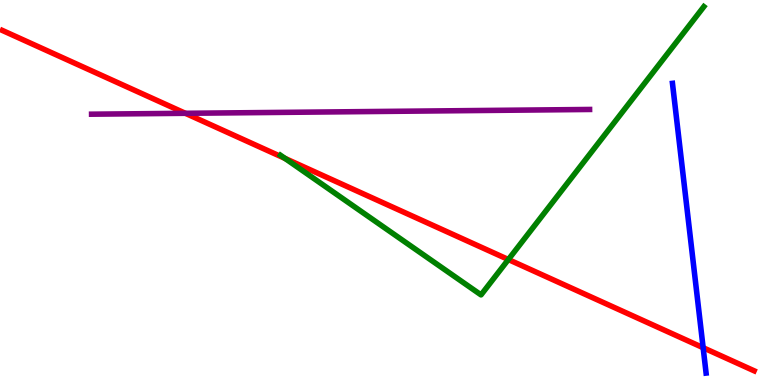[{'lines': ['blue', 'red'], 'intersections': [{'x': 9.07, 'y': 0.969}]}, {'lines': ['green', 'red'], 'intersections': [{'x': 3.68, 'y': 5.89}, {'x': 6.56, 'y': 3.26}]}, {'lines': ['purple', 'red'], 'intersections': [{'x': 2.39, 'y': 7.06}]}, {'lines': ['blue', 'green'], 'intersections': []}, {'lines': ['blue', 'purple'], 'intersections': []}, {'lines': ['green', 'purple'], 'intersections': []}]